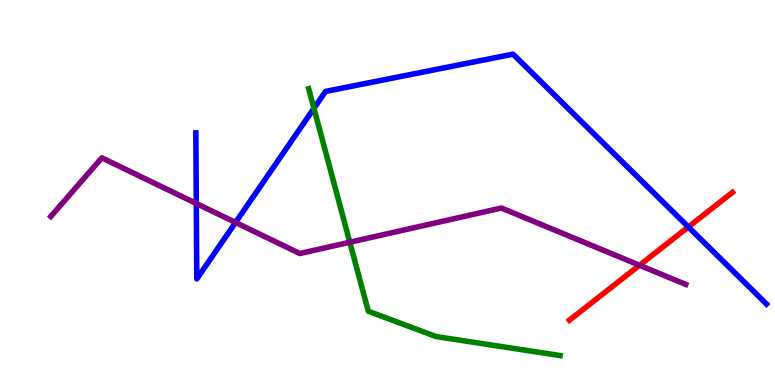[{'lines': ['blue', 'red'], 'intersections': [{'x': 8.88, 'y': 4.1}]}, {'lines': ['green', 'red'], 'intersections': []}, {'lines': ['purple', 'red'], 'intersections': [{'x': 8.25, 'y': 3.11}]}, {'lines': ['blue', 'green'], 'intersections': [{'x': 4.05, 'y': 7.19}]}, {'lines': ['blue', 'purple'], 'intersections': [{'x': 2.53, 'y': 4.71}, {'x': 3.04, 'y': 4.22}]}, {'lines': ['green', 'purple'], 'intersections': [{'x': 4.51, 'y': 3.71}]}]